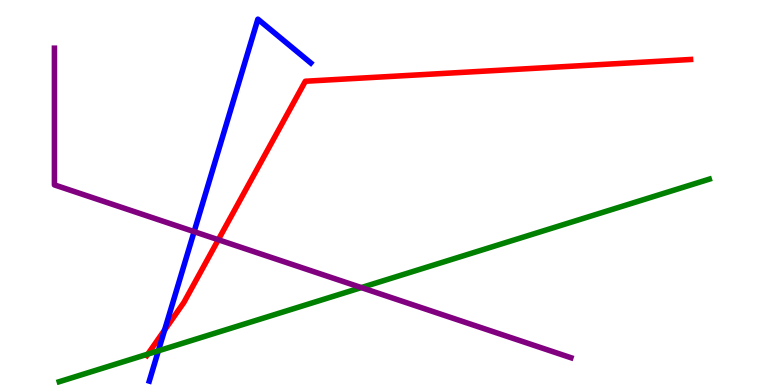[{'lines': ['blue', 'red'], 'intersections': [{'x': 2.12, 'y': 1.43}]}, {'lines': ['green', 'red'], 'intersections': [{'x': 1.91, 'y': 0.802}]}, {'lines': ['purple', 'red'], 'intersections': [{'x': 2.82, 'y': 3.77}]}, {'lines': ['blue', 'green'], 'intersections': [{'x': 2.04, 'y': 0.888}]}, {'lines': ['blue', 'purple'], 'intersections': [{'x': 2.5, 'y': 3.98}]}, {'lines': ['green', 'purple'], 'intersections': [{'x': 4.66, 'y': 2.53}]}]